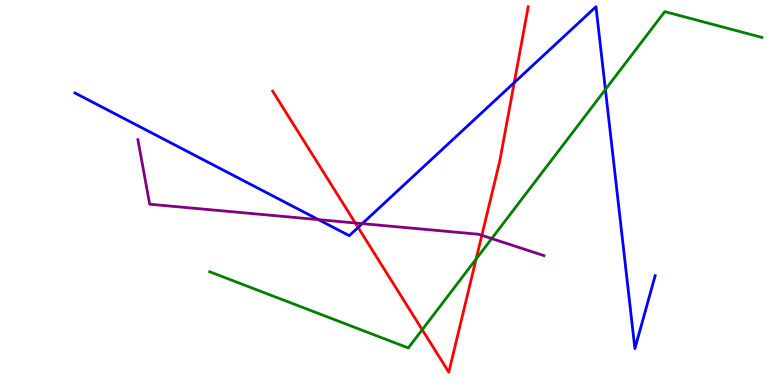[{'lines': ['blue', 'red'], 'intersections': [{'x': 4.62, 'y': 4.09}, {'x': 6.64, 'y': 7.85}]}, {'lines': ['green', 'red'], 'intersections': [{'x': 5.45, 'y': 1.44}, {'x': 6.14, 'y': 3.27}]}, {'lines': ['purple', 'red'], 'intersections': [{'x': 4.58, 'y': 4.21}, {'x': 6.22, 'y': 3.89}]}, {'lines': ['blue', 'green'], 'intersections': [{'x': 7.81, 'y': 7.68}]}, {'lines': ['blue', 'purple'], 'intersections': [{'x': 4.11, 'y': 4.3}, {'x': 4.67, 'y': 4.19}]}, {'lines': ['green', 'purple'], 'intersections': [{'x': 6.34, 'y': 3.8}]}]